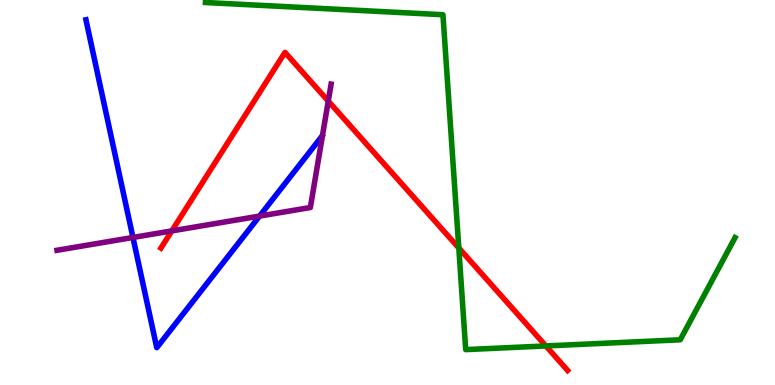[{'lines': ['blue', 'red'], 'intersections': []}, {'lines': ['green', 'red'], 'intersections': [{'x': 5.92, 'y': 3.56}, {'x': 7.04, 'y': 1.01}]}, {'lines': ['purple', 'red'], 'intersections': [{'x': 2.22, 'y': 4.0}, {'x': 4.24, 'y': 7.37}]}, {'lines': ['blue', 'green'], 'intersections': []}, {'lines': ['blue', 'purple'], 'intersections': [{'x': 1.72, 'y': 3.83}, {'x': 3.35, 'y': 4.39}]}, {'lines': ['green', 'purple'], 'intersections': []}]